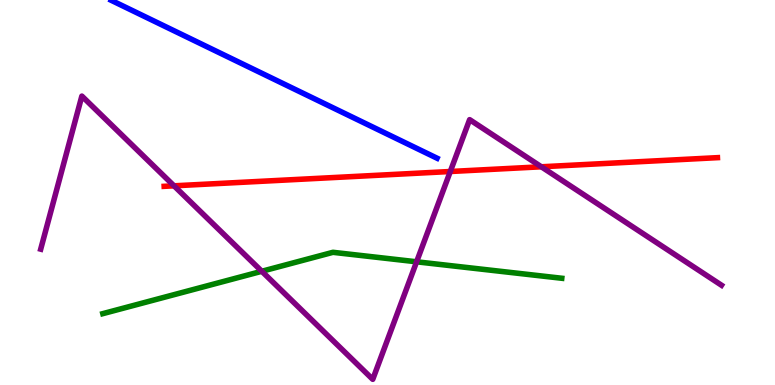[{'lines': ['blue', 'red'], 'intersections': []}, {'lines': ['green', 'red'], 'intersections': []}, {'lines': ['purple', 'red'], 'intersections': [{'x': 2.25, 'y': 5.17}, {'x': 5.81, 'y': 5.55}, {'x': 6.98, 'y': 5.67}]}, {'lines': ['blue', 'green'], 'intersections': []}, {'lines': ['blue', 'purple'], 'intersections': []}, {'lines': ['green', 'purple'], 'intersections': [{'x': 3.38, 'y': 2.95}, {'x': 5.38, 'y': 3.2}]}]